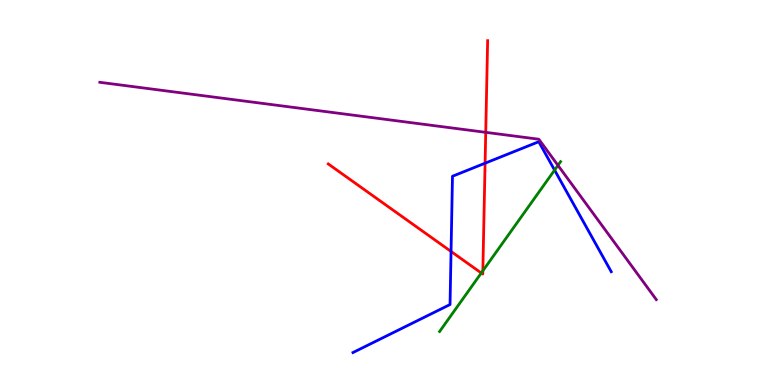[{'lines': ['blue', 'red'], 'intersections': [{'x': 5.82, 'y': 3.47}, {'x': 6.26, 'y': 5.76}]}, {'lines': ['green', 'red'], 'intersections': [{'x': 6.21, 'y': 2.91}, {'x': 6.23, 'y': 2.97}]}, {'lines': ['purple', 'red'], 'intersections': [{'x': 6.27, 'y': 6.56}]}, {'lines': ['blue', 'green'], 'intersections': [{'x': 7.16, 'y': 5.58}]}, {'lines': ['blue', 'purple'], 'intersections': []}, {'lines': ['green', 'purple'], 'intersections': [{'x': 7.2, 'y': 5.71}]}]